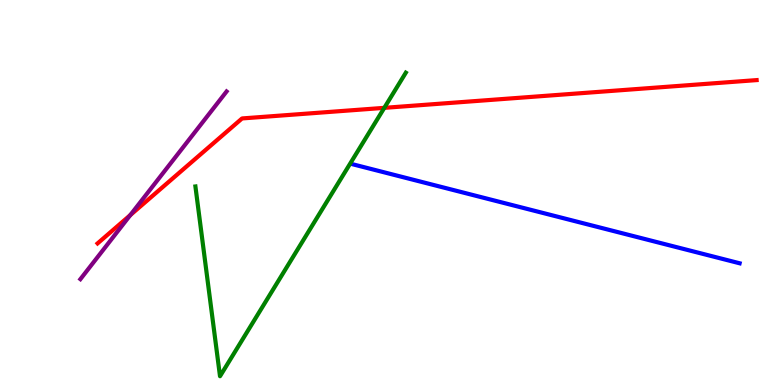[{'lines': ['blue', 'red'], 'intersections': []}, {'lines': ['green', 'red'], 'intersections': [{'x': 4.96, 'y': 7.2}]}, {'lines': ['purple', 'red'], 'intersections': [{'x': 1.68, 'y': 4.41}]}, {'lines': ['blue', 'green'], 'intersections': []}, {'lines': ['blue', 'purple'], 'intersections': []}, {'lines': ['green', 'purple'], 'intersections': []}]